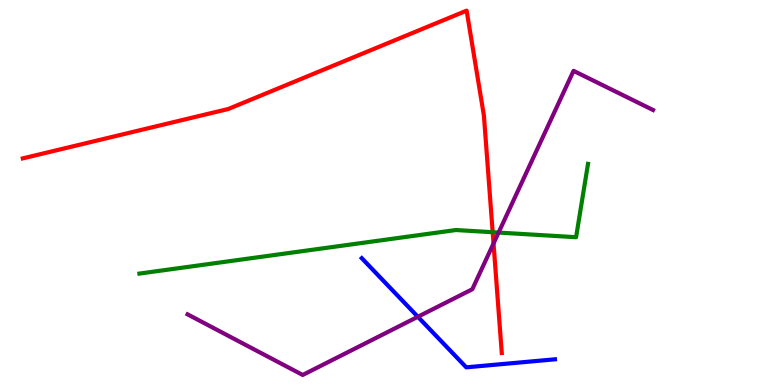[{'lines': ['blue', 'red'], 'intersections': []}, {'lines': ['green', 'red'], 'intersections': [{'x': 6.36, 'y': 3.97}]}, {'lines': ['purple', 'red'], 'intersections': [{'x': 6.37, 'y': 3.68}]}, {'lines': ['blue', 'green'], 'intersections': []}, {'lines': ['blue', 'purple'], 'intersections': [{'x': 5.39, 'y': 1.77}]}, {'lines': ['green', 'purple'], 'intersections': [{'x': 6.43, 'y': 3.96}]}]